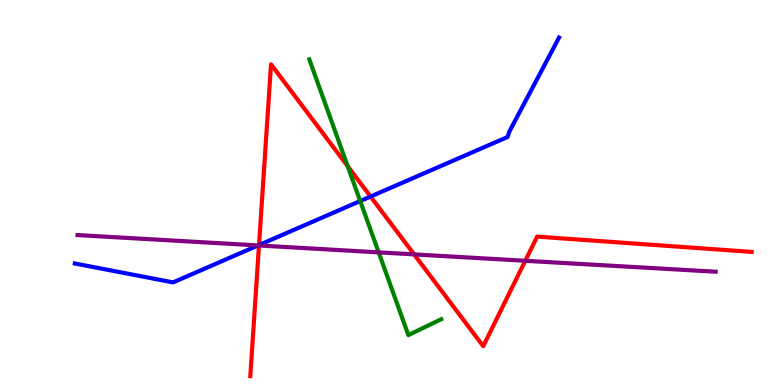[{'lines': ['blue', 'red'], 'intersections': [{'x': 3.34, 'y': 3.64}, {'x': 4.78, 'y': 4.89}]}, {'lines': ['green', 'red'], 'intersections': [{'x': 4.49, 'y': 5.68}]}, {'lines': ['purple', 'red'], 'intersections': [{'x': 3.34, 'y': 3.62}, {'x': 5.34, 'y': 3.39}, {'x': 6.78, 'y': 3.23}]}, {'lines': ['blue', 'green'], 'intersections': [{'x': 4.65, 'y': 4.78}]}, {'lines': ['blue', 'purple'], 'intersections': [{'x': 3.33, 'y': 3.62}]}, {'lines': ['green', 'purple'], 'intersections': [{'x': 4.89, 'y': 3.45}]}]